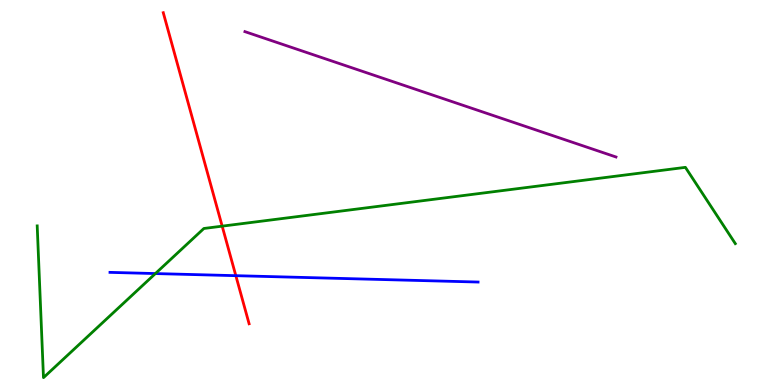[{'lines': ['blue', 'red'], 'intersections': [{'x': 3.04, 'y': 2.84}]}, {'lines': ['green', 'red'], 'intersections': [{'x': 2.87, 'y': 4.13}]}, {'lines': ['purple', 'red'], 'intersections': []}, {'lines': ['blue', 'green'], 'intersections': [{'x': 2.01, 'y': 2.89}]}, {'lines': ['blue', 'purple'], 'intersections': []}, {'lines': ['green', 'purple'], 'intersections': []}]